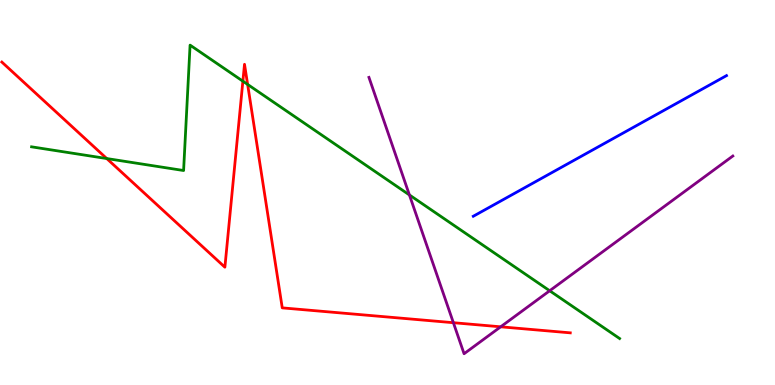[{'lines': ['blue', 'red'], 'intersections': []}, {'lines': ['green', 'red'], 'intersections': [{'x': 1.38, 'y': 5.88}, {'x': 3.13, 'y': 7.89}, {'x': 3.2, 'y': 7.81}]}, {'lines': ['purple', 'red'], 'intersections': [{'x': 5.85, 'y': 1.62}, {'x': 6.46, 'y': 1.51}]}, {'lines': ['blue', 'green'], 'intersections': []}, {'lines': ['blue', 'purple'], 'intersections': []}, {'lines': ['green', 'purple'], 'intersections': [{'x': 5.28, 'y': 4.94}, {'x': 7.09, 'y': 2.45}]}]